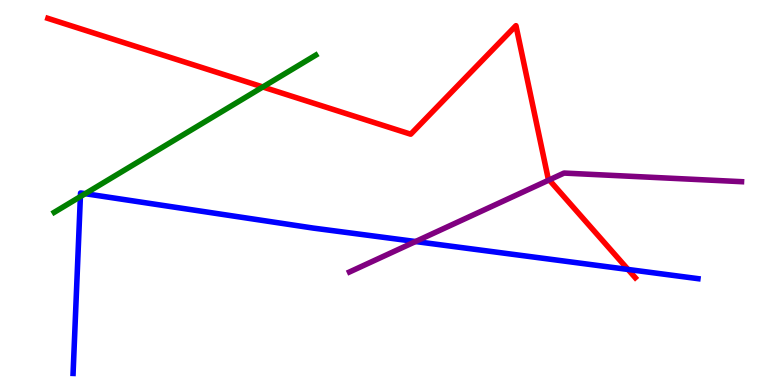[{'lines': ['blue', 'red'], 'intersections': [{'x': 8.1, 'y': 3.0}]}, {'lines': ['green', 'red'], 'intersections': [{'x': 3.39, 'y': 7.74}]}, {'lines': ['purple', 'red'], 'intersections': [{'x': 7.09, 'y': 5.33}]}, {'lines': ['blue', 'green'], 'intersections': [{'x': 1.04, 'y': 4.89}, {'x': 1.1, 'y': 4.97}]}, {'lines': ['blue', 'purple'], 'intersections': [{'x': 5.36, 'y': 3.73}]}, {'lines': ['green', 'purple'], 'intersections': []}]